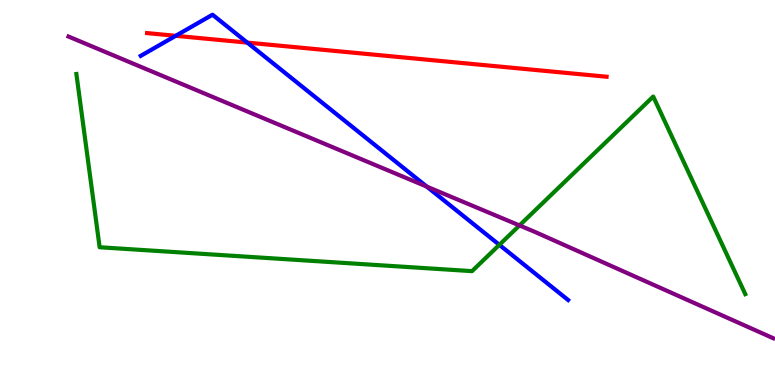[{'lines': ['blue', 'red'], 'intersections': [{'x': 2.27, 'y': 9.07}, {'x': 3.19, 'y': 8.89}]}, {'lines': ['green', 'red'], 'intersections': []}, {'lines': ['purple', 'red'], 'intersections': []}, {'lines': ['blue', 'green'], 'intersections': [{'x': 6.44, 'y': 3.64}]}, {'lines': ['blue', 'purple'], 'intersections': [{'x': 5.51, 'y': 5.15}]}, {'lines': ['green', 'purple'], 'intersections': [{'x': 6.7, 'y': 4.14}]}]